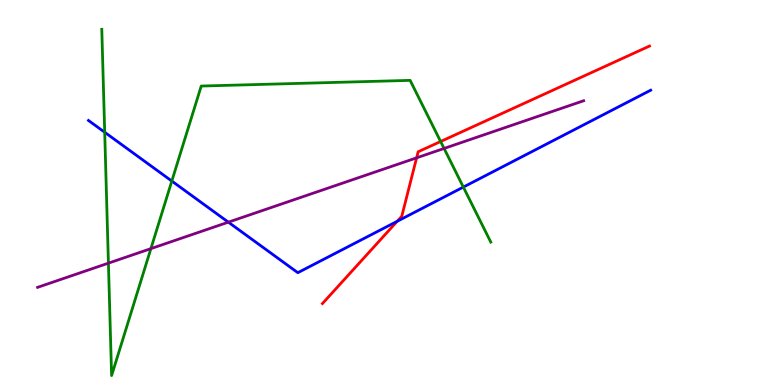[{'lines': ['blue', 'red'], 'intersections': [{'x': 5.12, 'y': 4.25}]}, {'lines': ['green', 'red'], 'intersections': [{'x': 5.69, 'y': 6.32}]}, {'lines': ['purple', 'red'], 'intersections': [{'x': 5.38, 'y': 5.9}]}, {'lines': ['blue', 'green'], 'intersections': [{'x': 1.35, 'y': 6.56}, {'x': 2.22, 'y': 5.3}, {'x': 5.98, 'y': 5.14}]}, {'lines': ['blue', 'purple'], 'intersections': [{'x': 2.95, 'y': 4.23}]}, {'lines': ['green', 'purple'], 'intersections': [{'x': 1.4, 'y': 3.16}, {'x': 1.95, 'y': 3.54}, {'x': 5.73, 'y': 6.14}]}]